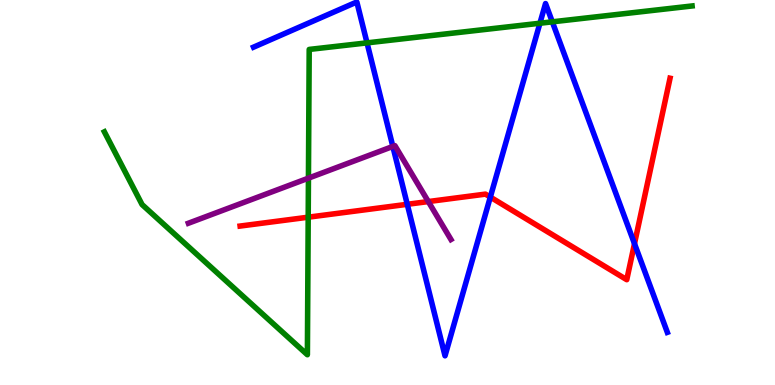[{'lines': ['blue', 'red'], 'intersections': [{'x': 5.26, 'y': 4.69}, {'x': 6.33, 'y': 4.88}, {'x': 8.19, 'y': 3.67}]}, {'lines': ['green', 'red'], 'intersections': [{'x': 3.98, 'y': 4.36}]}, {'lines': ['purple', 'red'], 'intersections': [{'x': 5.53, 'y': 4.76}]}, {'lines': ['blue', 'green'], 'intersections': [{'x': 4.74, 'y': 8.89}, {'x': 6.97, 'y': 9.4}, {'x': 7.13, 'y': 9.43}]}, {'lines': ['blue', 'purple'], 'intersections': [{'x': 5.07, 'y': 6.2}]}, {'lines': ['green', 'purple'], 'intersections': [{'x': 3.98, 'y': 5.37}]}]